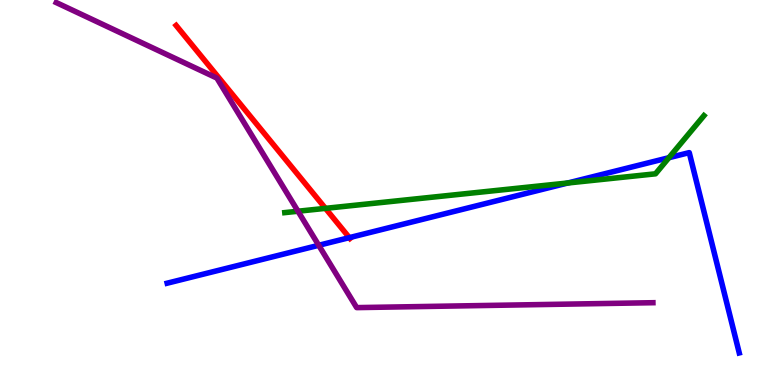[{'lines': ['blue', 'red'], 'intersections': [{'x': 4.51, 'y': 3.83}]}, {'lines': ['green', 'red'], 'intersections': [{'x': 4.2, 'y': 4.59}]}, {'lines': ['purple', 'red'], 'intersections': []}, {'lines': ['blue', 'green'], 'intersections': [{'x': 7.33, 'y': 5.25}, {'x': 8.63, 'y': 5.9}]}, {'lines': ['blue', 'purple'], 'intersections': [{'x': 4.11, 'y': 3.63}]}, {'lines': ['green', 'purple'], 'intersections': [{'x': 3.84, 'y': 4.51}]}]